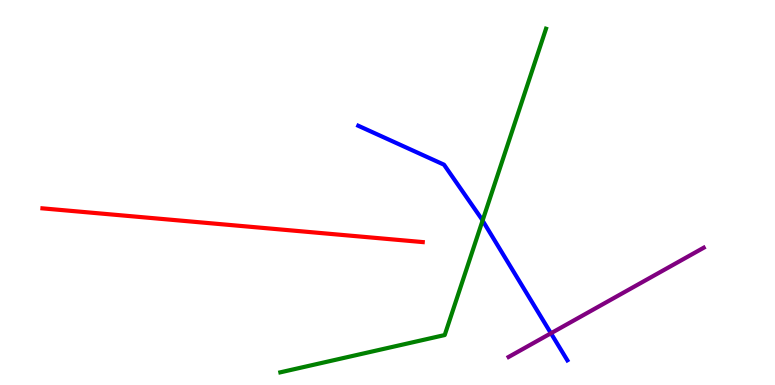[{'lines': ['blue', 'red'], 'intersections': []}, {'lines': ['green', 'red'], 'intersections': []}, {'lines': ['purple', 'red'], 'intersections': []}, {'lines': ['blue', 'green'], 'intersections': [{'x': 6.23, 'y': 4.27}]}, {'lines': ['blue', 'purple'], 'intersections': [{'x': 7.11, 'y': 1.34}]}, {'lines': ['green', 'purple'], 'intersections': []}]